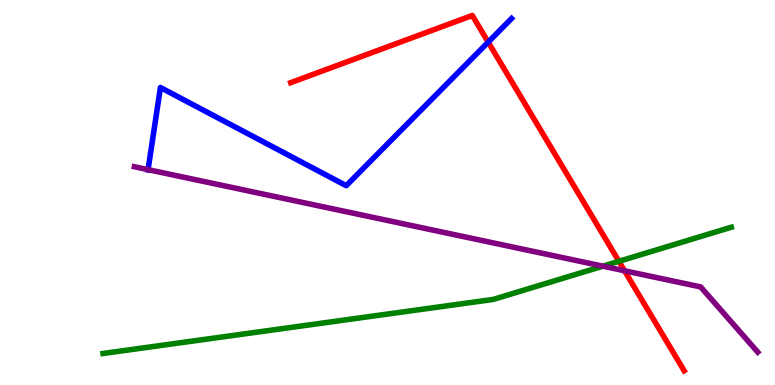[{'lines': ['blue', 'red'], 'intersections': [{'x': 6.3, 'y': 8.91}]}, {'lines': ['green', 'red'], 'intersections': [{'x': 7.99, 'y': 3.21}]}, {'lines': ['purple', 'red'], 'intersections': [{'x': 8.06, 'y': 2.97}]}, {'lines': ['blue', 'green'], 'intersections': []}, {'lines': ['blue', 'purple'], 'intersections': [{'x': 1.91, 'y': 5.59}]}, {'lines': ['green', 'purple'], 'intersections': [{'x': 7.78, 'y': 3.09}]}]